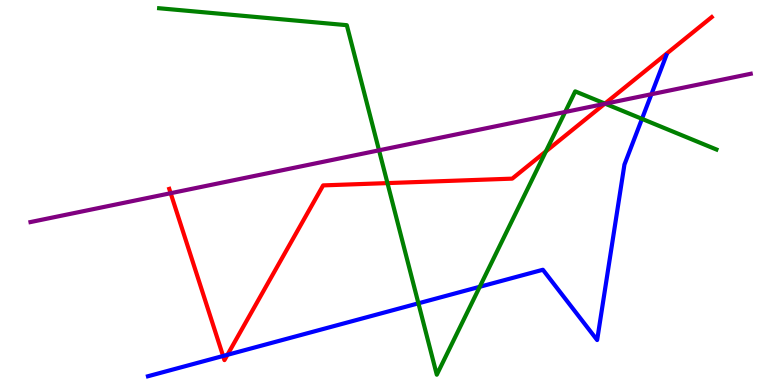[{'lines': ['blue', 'red'], 'intersections': [{'x': 2.88, 'y': 0.754}, {'x': 2.93, 'y': 0.784}]}, {'lines': ['green', 'red'], 'intersections': [{'x': 5.0, 'y': 5.24}, {'x': 7.04, 'y': 6.07}, {'x': 7.81, 'y': 7.31}]}, {'lines': ['purple', 'red'], 'intersections': [{'x': 2.2, 'y': 4.98}, {'x': 7.8, 'y': 7.3}]}, {'lines': ['blue', 'green'], 'intersections': [{'x': 5.4, 'y': 2.12}, {'x': 6.19, 'y': 2.55}, {'x': 8.28, 'y': 6.91}]}, {'lines': ['blue', 'purple'], 'intersections': [{'x': 8.41, 'y': 7.55}]}, {'lines': ['green', 'purple'], 'intersections': [{'x': 4.89, 'y': 6.1}, {'x': 7.29, 'y': 7.09}, {'x': 7.81, 'y': 7.31}]}]